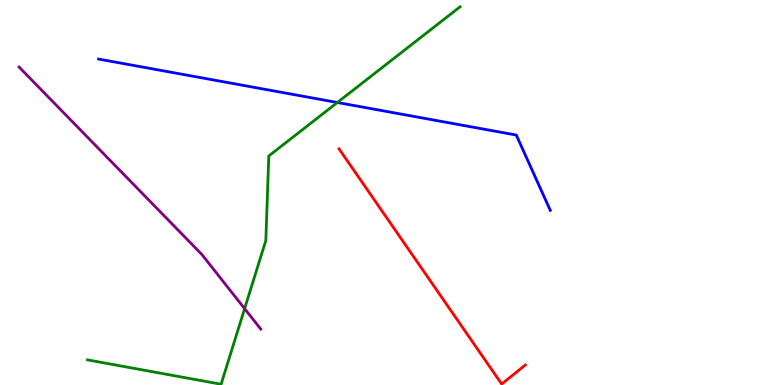[{'lines': ['blue', 'red'], 'intersections': []}, {'lines': ['green', 'red'], 'intersections': []}, {'lines': ['purple', 'red'], 'intersections': []}, {'lines': ['blue', 'green'], 'intersections': [{'x': 4.35, 'y': 7.34}]}, {'lines': ['blue', 'purple'], 'intersections': []}, {'lines': ['green', 'purple'], 'intersections': [{'x': 3.16, 'y': 1.98}]}]